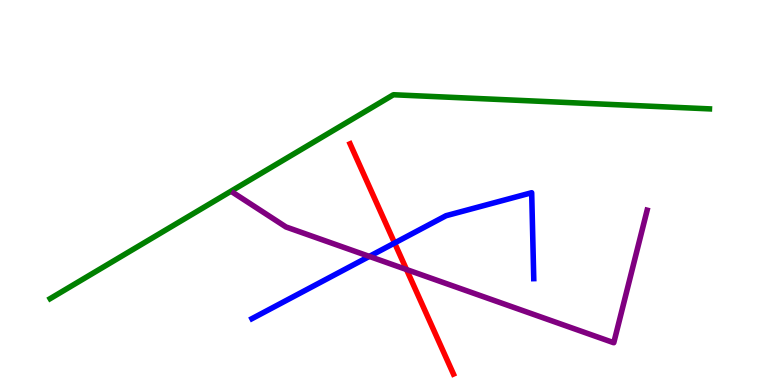[{'lines': ['blue', 'red'], 'intersections': [{'x': 5.09, 'y': 3.69}]}, {'lines': ['green', 'red'], 'intersections': []}, {'lines': ['purple', 'red'], 'intersections': [{'x': 5.25, 'y': 3.0}]}, {'lines': ['blue', 'green'], 'intersections': []}, {'lines': ['blue', 'purple'], 'intersections': [{'x': 4.77, 'y': 3.34}]}, {'lines': ['green', 'purple'], 'intersections': []}]